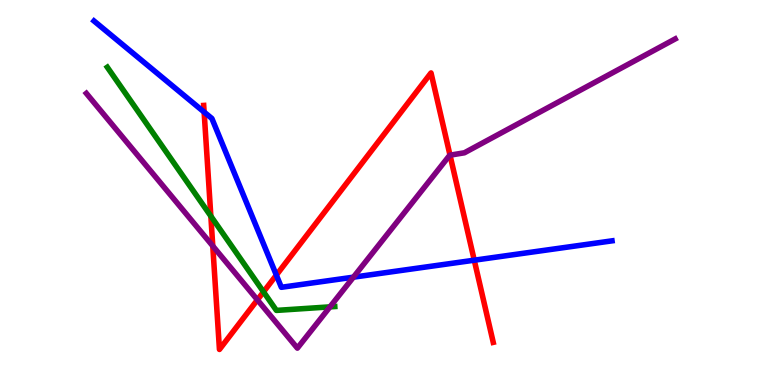[{'lines': ['blue', 'red'], 'intersections': [{'x': 2.63, 'y': 7.09}, {'x': 3.57, 'y': 2.85}, {'x': 6.12, 'y': 3.24}]}, {'lines': ['green', 'red'], 'intersections': [{'x': 2.72, 'y': 4.39}, {'x': 3.4, 'y': 2.42}]}, {'lines': ['purple', 'red'], 'intersections': [{'x': 2.75, 'y': 3.61}, {'x': 3.32, 'y': 2.21}, {'x': 5.81, 'y': 5.97}]}, {'lines': ['blue', 'green'], 'intersections': []}, {'lines': ['blue', 'purple'], 'intersections': [{'x': 4.56, 'y': 2.8}]}, {'lines': ['green', 'purple'], 'intersections': [{'x': 4.26, 'y': 2.03}]}]